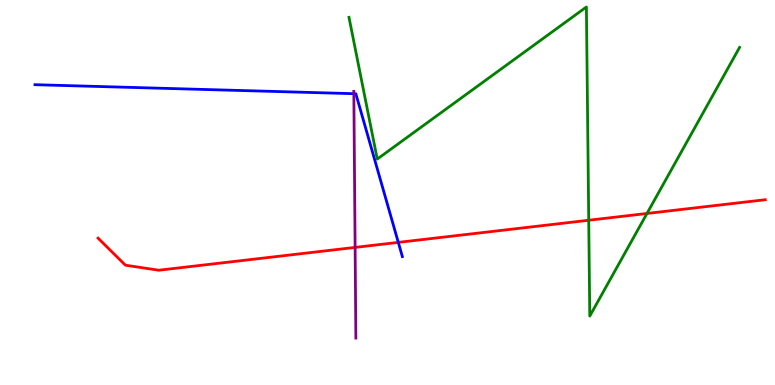[{'lines': ['blue', 'red'], 'intersections': [{'x': 5.14, 'y': 3.7}]}, {'lines': ['green', 'red'], 'intersections': [{'x': 7.6, 'y': 4.28}, {'x': 8.35, 'y': 4.46}]}, {'lines': ['purple', 'red'], 'intersections': [{'x': 4.58, 'y': 3.57}]}, {'lines': ['blue', 'green'], 'intersections': []}, {'lines': ['blue', 'purple'], 'intersections': [{'x': 4.57, 'y': 7.57}]}, {'lines': ['green', 'purple'], 'intersections': []}]